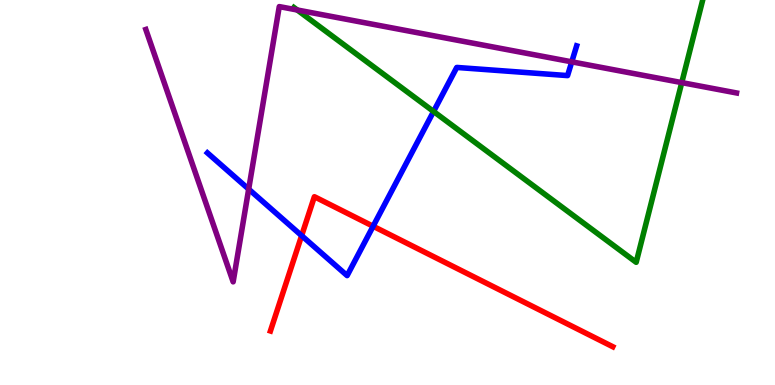[{'lines': ['blue', 'red'], 'intersections': [{'x': 3.89, 'y': 3.88}, {'x': 4.81, 'y': 4.12}]}, {'lines': ['green', 'red'], 'intersections': []}, {'lines': ['purple', 'red'], 'intersections': []}, {'lines': ['blue', 'green'], 'intersections': [{'x': 5.59, 'y': 7.1}]}, {'lines': ['blue', 'purple'], 'intersections': [{'x': 3.21, 'y': 5.09}, {'x': 7.38, 'y': 8.39}]}, {'lines': ['green', 'purple'], 'intersections': [{'x': 3.84, 'y': 9.74}, {'x': 8.8, 'y': 7.85}]}]